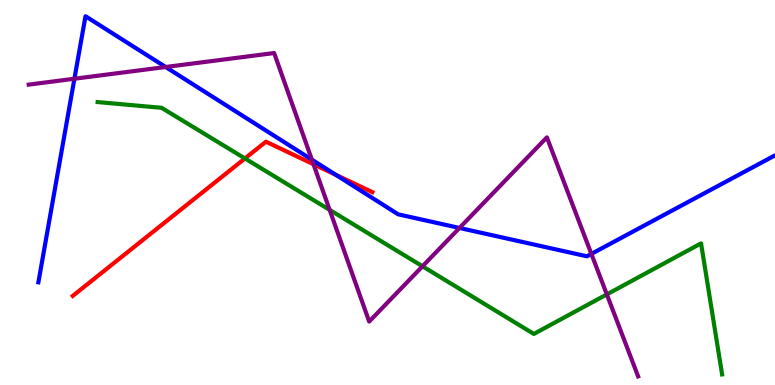[{'lines': ['blue', 'red'], 'intersections': [{'x': 4.33, 'y': 5.46}]}, {'lines': ['green', 'red'], 'intersections': [{'x': 3.16, 'y': 5.88}]}, {'lines': ['purple', 'red'], 'intersections': [{'x': 4.05, 'y': 5.73}]}, {'lines': ['blue', 'green'], 'intersections': []}, {'lines': ['blue', 'purple'], 'intersections': [{'x': 0.96, 'y': 7.95}, {'x': 2.14, 'y': 8.26}, {'x': 4.02, 'y': 5.85}, {'x': 5.93, 'y': 4.08}, {'x': 7.63, 'y': 3.41}]}, {'lines': ['green', 'purple'], 'intersections': [{'x': 4.25, 'y': 4.55}, {'x': 5.45, 'y': 3.08}, {'x': 7.83, 'y': 2.35}]}]